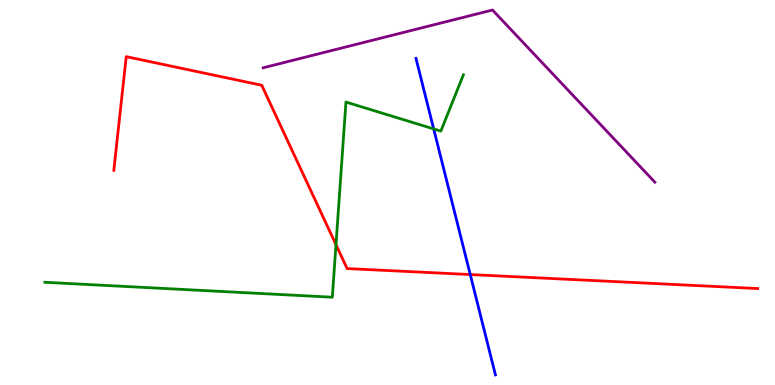[{'lines': ['blue', 'red'], 'intersections': [{'x': 6.07, 'y': 2.87}]}, {'lines': ['green', 'red'], 'intersections': [{'x': 4.34, 'y': 3.64}]}, {'lines': ['purple', 'red'], 'intersections': []}, {'lines': ['blue', 'green'], 'intersections': [{'x': 5.6, 'y': 6.65}]}, {'lines': ['blue', 'purple'], 'intersections': []}, {'lines': ['green', 'purple'], 'intersections': []}]